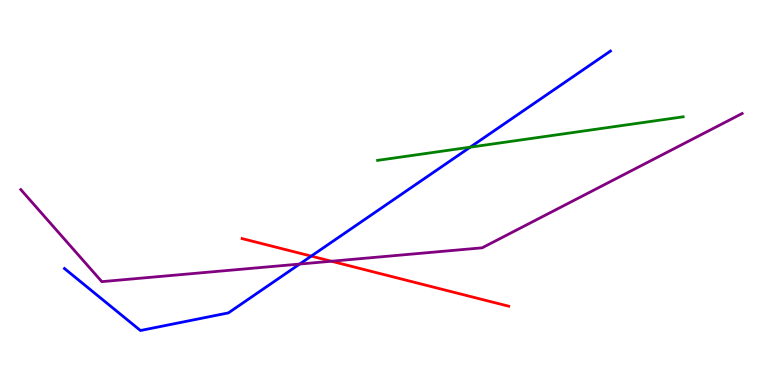[{'lines': ['blue', 'red'], 'intersections': [{'x': 4.02, 'y': 3.35}]}, {'lines': ['green', 'red'], 'intersections': []}, {'lines': ['purple', 'red'], 'intersections': [{'x': 4.28, 'y': 3.21}]}, {'lines': ['blue', 'green'], 'intersections': [{'x': 6.07, 'y': 6.18}]}, {'lines': ['blue', 'purple'], 'intersections': [{'x': 3.87, 'y': 3.14}]}, {'lines': ['green', 'purple'], 'intersections': []}]